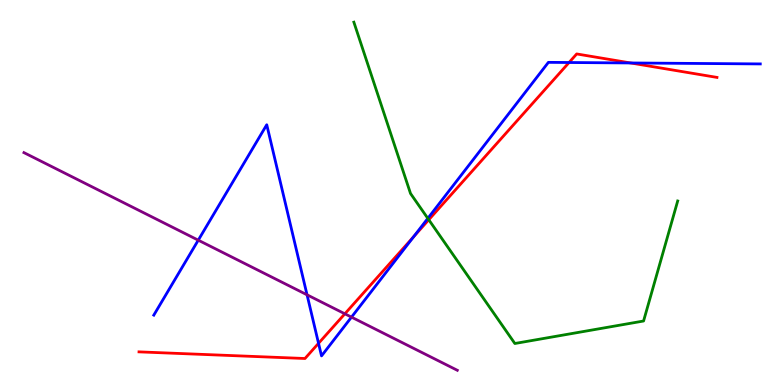[{'lines': ['blue', 'red'], 'intersections': [{'x': 4.11, 'y': 1.08}, {'x': 5.34, 'y': 3.85}, {'x': 7.34, 'y': 8.38}, {'x': 8.14, 'y': 8.36}]}, {'lines': ['green', 'red'], 'intersections': [{'x': 5.53, 'y': 4.29}]}, {'lines': ['purple', 'red'], 'intersections': [{'x': 4.45, 'y': 1.85}]}, {'lines': ['blue', 'green'], 'intersections': [{'x': 5.52, 'y': 4.33}]}, {'lines': ['blue', 'purple'], 'intersections': [{'x': 2.56, 'y': 3.76}, {'x': 3.96, 'y': 2.34}, {'x': 4.54, 'y': 1.76}]}, {'lines': ['green', 'purple'], 'intersections': []}]